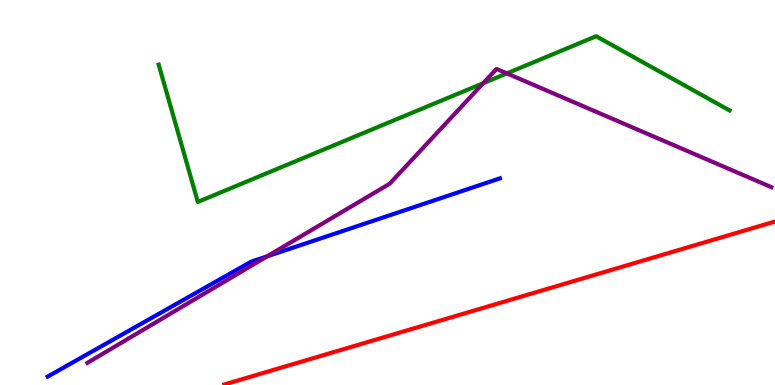[{'lines': ['blue', 'red'], 'intersections': []}, {'lines': ['green', 'red'], 'intersections': []}, {'lines': ['purple', 'red'], 'intersections': []}, {'lines': ['blue', 'green'], 'intersections': []}, {'lines': ['blue', 'purple'], 'intersections': [{'x': 3.45, 'y': 3.34}]}, {'lines': ['green', 'purple'], 'intersections': [{'x': 6.24, 'y': 7.84}, {'x': 6.54, 'y': 8.09}]}]